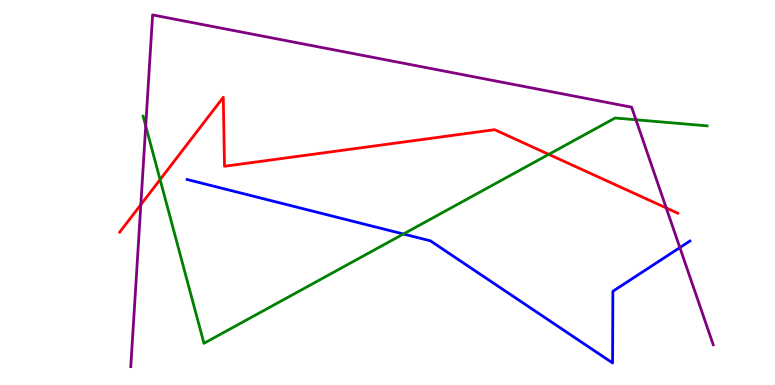[{'lines': ['blue', 'red'], 'intersections': []}, {'lines': ['green', 'red'], 'intersections': [{'x': 2.07, 'y': 5.34}, {'x': 7.08, 'y': 5.99}]}, {'lines': ['purple', 'red'], 'intersections': [{'x': 1.82, 'y': 4.68}, {'x': 8.6, 'y': 4.6}]}, {'lines': ['blue', 'green'], 'intersections': [{'x': 5.21, 'y': 3.92}]}, {'lines': ['blue', 'purple'], 'intersections': [{'x': 8.77, 'y': 3.57}]}, {'lines': ['green', 'purple'], 'intersections': [{'x': 1.88, 'y': 6.73}, {'x': 8.21, 'y': 6.89}]}]